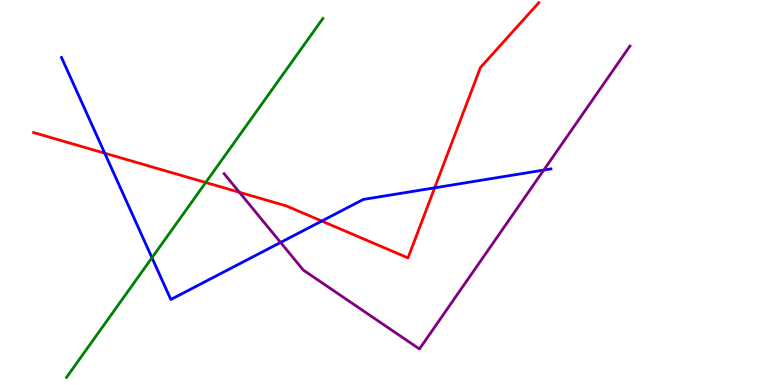[{'lines': ['blue', 'red'], 'intersections': [{'x': 1.35, 'y': 6.02}, {'x': 4.15, 'y': 4.26}, {'x': 5.61, 'y': 5.12}]}, {'lines': ['green', 'red'], 'intersections': [{'x': 2.65, 'y': 5.26}]}, {'lines': ['purple', 'red'], 'intersections': [{'x': 3.09, 'y': 5.01}]}, {'lines': ['blue', 'green'], 'intersections': [{'x': 1.96, 'y': 3.31}]}, {'lines': ['blue', 'purple'], 'intersections': [{'x': 3.62, 'y': 3.7}, {'x': 7.02, 'y': 5.58}]}, {'lines': ['green', 'purple'], 'intersections': []}]